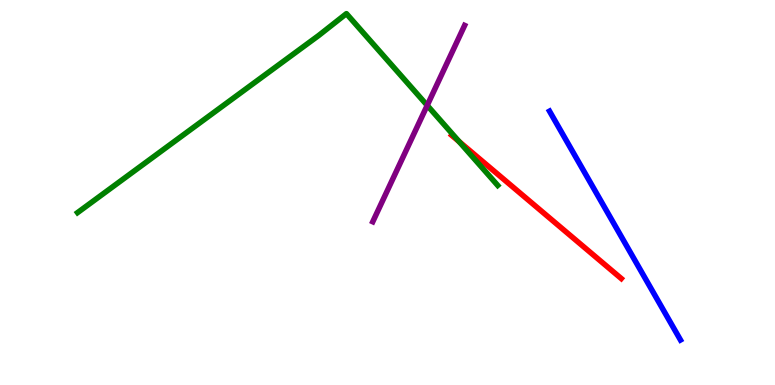[{'lines': ['blue', 'red'], 'intersections': []}, {'lines': ['green', 'red'], 'intersections': [{'x': 5.92, 'y': 6.32}]}, {'lines': ['purple', 'red'], 'intersections': []}, {'lines': ['blue', 'green'], 'intersections': []}, {'lines': ['blue', 'purple'], 'intersections': []}, {'lines': ['green', 'purple'], 'intersections': [{'x': 5.51, 'y': 7.26}]}]